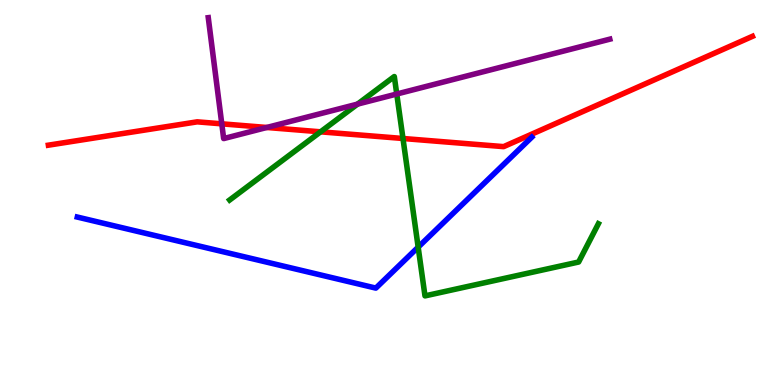[{'lines': ['blue', 'red'], 'intersections': []}, {'lines': ['green', 'red'], 'intersections': [{'x': 4.14, 'y': 6.58}, {'x': 5.2, 'y': 6.4}]}, {'lines': ['purple', 'red'], 'intersections': [{'x': 2.86, 'y': 6.78}, {'x': 3.44, 'y': 6.69}]}, {'lines': ['blue', 'green'], 'intersections': [{'x': 5.4, 'y': 3.58}]}, {'lines': ['blue', 'purple'], 'intersections': []}, {'lines': ['green', 'purple'], 'intersections': [{'x': 4.61, 'y': 7.3}, {'x': 5.12, 'y': 7.56}]}]